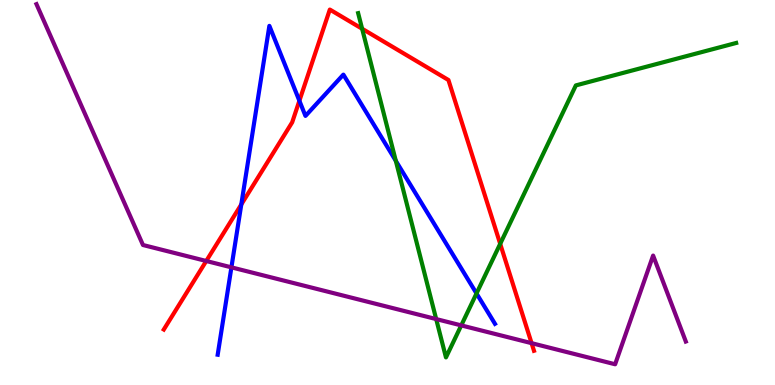[{'lines': ['blue', 'red'], 'intersections': [{'x': 3.11, 'y': 4.69}, {'x': 3.86, 'y': 7.38}]}, {'lines': ['green', 'red'], 'intersections': [{'x': 4.67, 'y': 9.25}, {'x': 6.45, 'y': 3.67}]}, {'lines': ['purple', 'red'], 'intersections': [{'x': 2.66, 'y': 3.22}, {'x': 6.86, 'y': 1.09}]}, {'lines': ['blue', 'green'], 'intersections': [{'x': 5.11, 'y': 5.82}, {'x': 6.15, 'y': 2.38}]}, {'lines': ['blue', 'purple'], 'intersections': [{'x': 2.99, 'y': 3.06}]}, {'lines': ['green', 'purple'], 'intersections': [{'x': 5.63, 'y': 1.71}, {'x': 5.95, 'y': 1.55}]}]